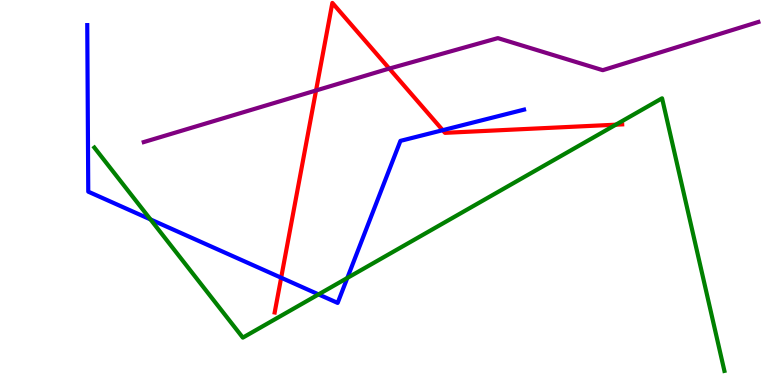[{'lines': ['blue', 'red'], 'intersections': [{'x': 3.63, 'y': 2.79}, {'x': 5.71, 'y': 6.62}]}, {'lines': ['green', 'red'], 'intersections': [{'x': 7.95, 'y': 6.76}]}, {'lines': ['purple', 'red'], 'intersections': [{'x': 4.08, 'y': 7.65}, {'x': 5.02, 'y': 8.22}]}, {'lines': ['blue', 'green'], 'intersections': [{'x': 1.94, 'y': 4.3}, {'x': 4.11, 'y': 2.35}, {'x': 4.48, 'y': 2.78}]}, {'lines': ['blue', 'purple'], 'intersections': []}, {'lines': ['green', 'purple'], 'intersections': []}]